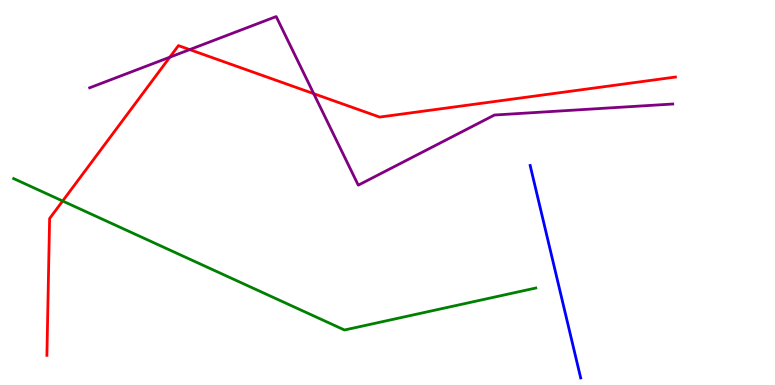[{'lines': ['blue', 'red'], 'intersections': []}, {'lines': ['green', 'red'], 'intersections': [{'x': 0.808, 'y': 4.78}]}, {'lines': ['purple', 'red'], 'intersections': [{'x': 2.19, 'y': 8.51}, {'x': 2.45, 'y': 8.71}, {'x': 4.05, 'y': 7.57}]}, {'lines': ['blue', 'green'], 'intersections': []}, {'lines': ['blue', 'purple'], 'intersections': []}, {'lines': ['green', 'purple'], 'intersections': []}]